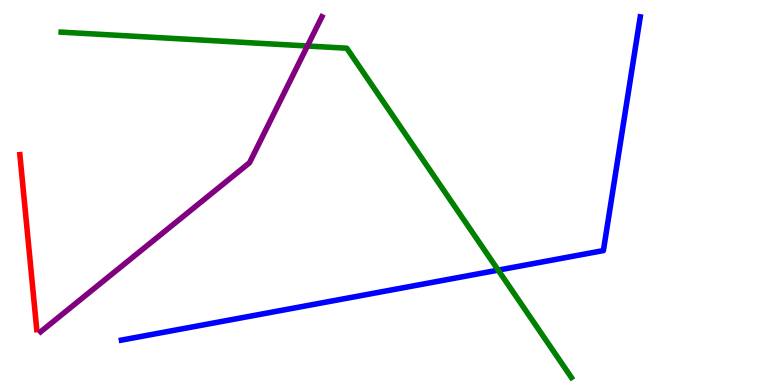[{'lines': ['blue', 'red'], 'intersections': []}, {'lines': ['green', 'red'], 'intersections': []}, {'lines': ['purple', 'red'], 'intersections': []}, {'lines': ['blue', 'green'], 'intersections': [{'x': 6.43, 'y': 2.98}]}, {'lines': ['blue', 'purple'], 'intersections': []}, {'lines': ['green', 'purple'], 'intersections': [{'x': 3.97, 'y': 8.81}]}]